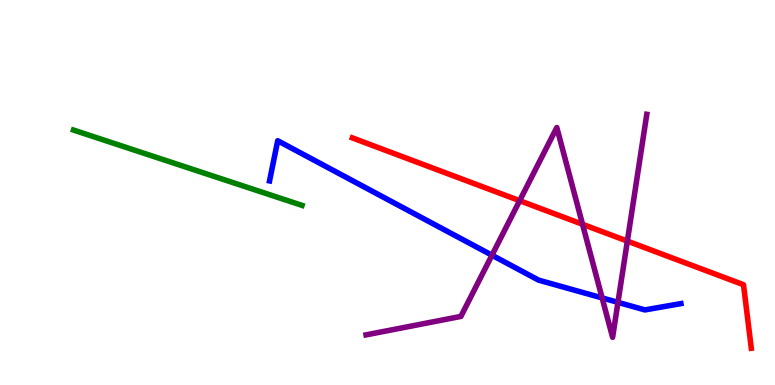[{'lines': ['blue', 'red'], 'intersections': []}, {'lines': ['green', 'red'], 'intersections': []}, {'lines': ['purple', 'red'], 'intersections': [{'x': 6.71, 'y': 4.79}, {'x': 7.52, 'y': 4.17}, {'x': 8.09, 'y': 3.74}]}, {'lines': ['blue', 'green'], 'intersections': []}, {'lines': ['blue', 'purple'], 'intersections': [{'x': 6.35, 'y': 3.37}, {'x': 7.77, 'y': 2.26}, {'x': 7.97, 'y': 2.15}]}, {'lines': ['green', 'purple'], 'intersections': []}]